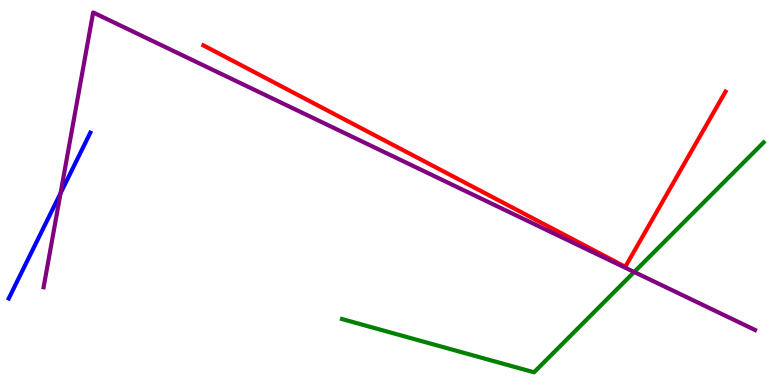[{'lines': ['blue', 'red'], 'intersections': []}, {'lines': ['green', 'red'], 'intersections': []}, {'lines': ['purple', 'red'], 'intersections': []}, {'lines': ['blue', 'green'], 'intersections': []}, {'lines': ['blue', 'purple'], 'intersections': [{'x': 0.782, 'y': 4.98}]}, {'lines': ['green', 'purple'], 'intersections': [{'x': 8.18, 'y': 2.94}]}]